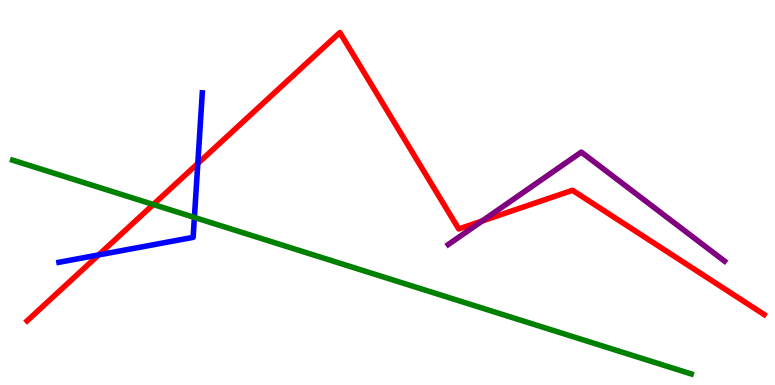[{'lines': ['blue', 'red'], 'intersections': [{'x': 1.27, 'y': 3.38}, {'x': 2.55, 'y': 5.75}]}, {'lines': ['green', 'red'], 'intersections': [{'x': 1.98, 'y': 4.69}]}, {'lines': ['purple', 'red'], 'intersections': [{'x': 6.22, 'y': 4.26}]}, {'lines': ['blue', 'green'], 'intersections': [{'x': 2.51, 'y': 4.35}]}, {'lines': ['blue', 'purple'], 'intersections': []}, {'lines': ['green', 'purple'], 'intersections': []}]